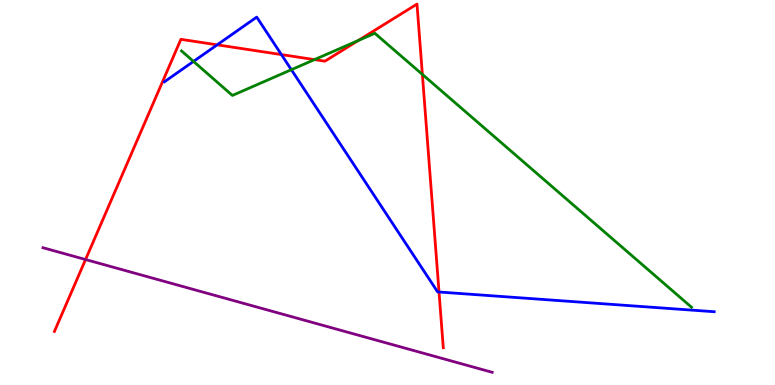[{'lines': ['blue', 'red'], 'intersections': [{'x': 2.8, 'y': 8.84}, {'x': 3.63, 'y': 8.58}, {'x': 5.66, 'y': 2.42}]}, {'lines': ['green', 'red'], 'intersections': [{'x': 4.06, 'y': 8.45}, {'x': 4.62, 'y': 8.95}, {'x': 5.45, 'y': 8.07}]}, {'lines': ['purple', 'red'], 'intersections': [{'x': 1.1, 'y': 3.26}]}, {'lines': ['blue', 'green'], 'intersections': [{'x': 2.5, 'y': 8.4}, {'x': 3.76, 'y': 8.19}]}, {'lines': ['blue', 'purple'], 'intersections': []}, {'lines': ['green', 'purple'], 'intersections': []}]